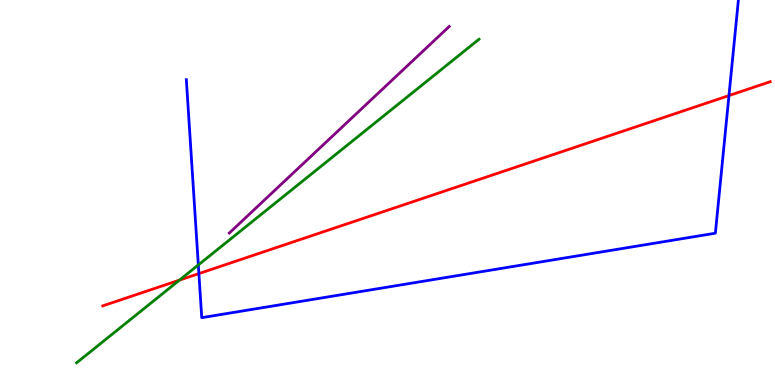[{'lines': ['blue', 'red'], 'intersections': [{'x': 2.57, 'y': 2.89}, {'x': 9.41, 'y': 7.52}]}, {'lines': ['green', 'red'], 'intersections': [{'x': 2.32, 'y': 2.72}]}, {'lines': ['purple', 'red'], 'intersections': []}, {'lines': ['blue', 'green'], 'intersections': [{'x': 2.56, 'y': 3.12}]}, {'lines': ['blue', 'purple'], 'intersections': []}, {'lines': ['green', 'purple'], 'intersections': []}]